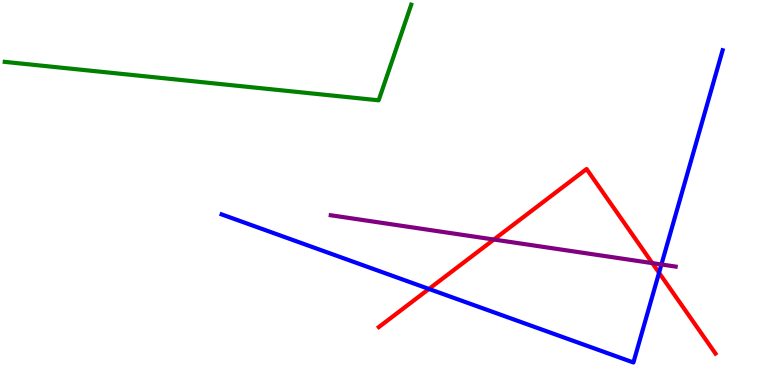[{'lines': ['blue', 'red'], 'intersections': [{'x': 5.53, 'y': 2.49}, {'x': 8.5, 'y': 2.92}]}, {'lines': ['green', 'red'], 'intersections': []}, {'lines': ['purple', 'red'], 'intersections': [{'x': 6.37, 'y': 3.78}, {'x': 8.42, 'y': 3.17}]}, {'lines': ['blue', 'green'], 'intersections': []}, {'lines': ['blue', 'purple'], 'intersections': [{'x': 8.53, 'y': 3.13}]}, {'lines': ['green', 'purple'], 'intersections': []}]